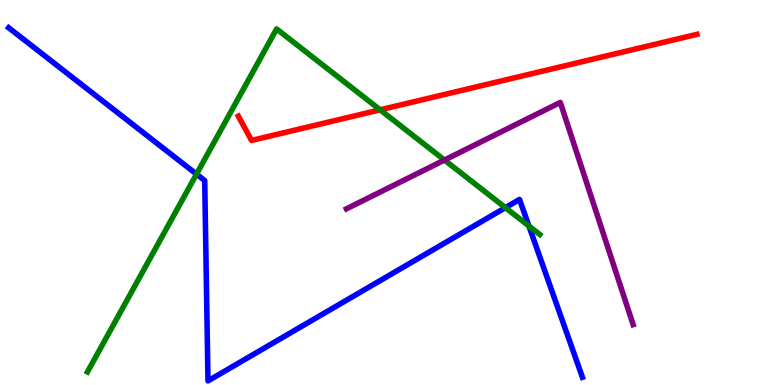[{'lines': ['blue', 'red'], 'intersections': []}, {'lines': ['green', 'red'], 'intersections': [{'x': 4.91, 'y': 7.15}]}, {'lines': ['purple', 'red'], 'intersections': []}, {'lines': ['blue', 'green'], 'intersections': [{'x': 2.54, 'y': 5.48}, {'x': 6.52, 'y': 4.61}, {'x': 6.82, 'y': 4.13}]}, {'lines': ['blue', 'purple'], 'intersections': []}, {'lines': ['green', 'purple'], 'intersections': [{'x': 5.74, 'y': 5.84}]}]